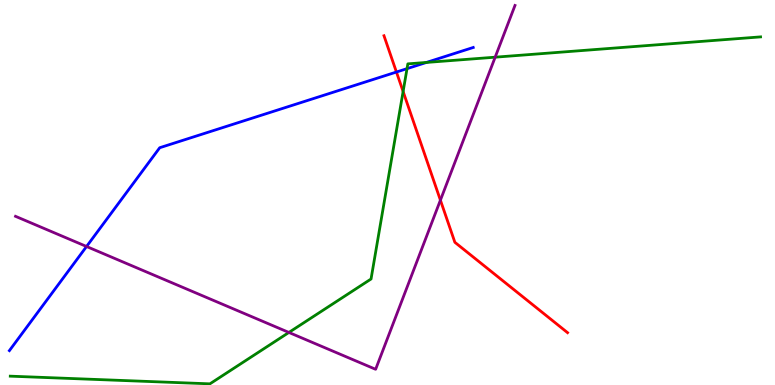[{'lines': ['blue', 'red'], 'intersections': [{'x': 5.12, 'y': 8.13}]}, {'lines': ['green', 'red'], 'intersections': [{'x': 5.2, 'y': 7.62}]}, {'lines': ['purple', 'red'], 'intersections': [{'x': 5.68, 'y': 4.8}]}, {'lines': ['blue', 'green'], 'intersections': [{'x': 5.25, 'y': 8.22}, {'x': 5.5, 'y': 8.38}]}, {'lines': ['blue', 'purple'], 'intersections': [{'x': 1.12, 'y': 3.6}]}, {'lines': ['green', 'purple'], 'intersections': [{'x': 3.73, 'y': 1.36}, {'x': 6.39, 'y': 8.51}]}]